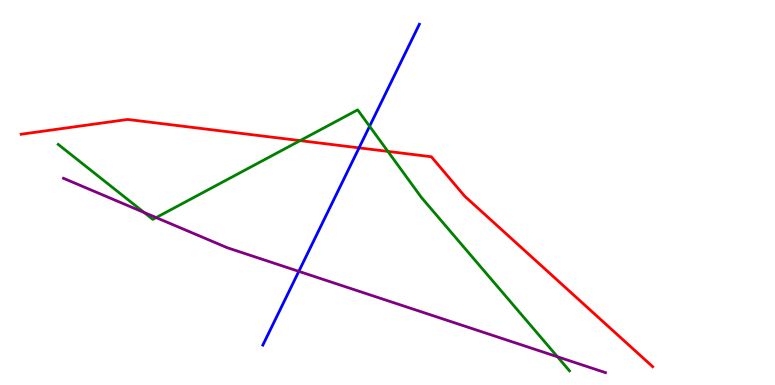[{'lines': ['blue', 'red'], 'intersections': [{'x': 4.63, 'y': 6.16}]}, {'lines': ['green', 'red'], 'intersections': [{'x': 3.87, 'y': 6.35}, {'x': 5.01, 'y': 6.07}]}, {'lines': ['purple', 'red'], 'intersections': []}, {'lines': ['blue', 'green'], 'intersections': [{'x': 4.77, 'y': 6.72}]}, {'lines': ['blue', 'purple'], 'intersections': [{'x': 3.86, 'y': 2.95}]}, {'lines': ['green', 'purple'], 'intersections': [{'x': 1.86, 'y': 4.48}, {'x': 2.01, 'y': 4.35}, {'x': 7.19, 'y': 0.733}]}]